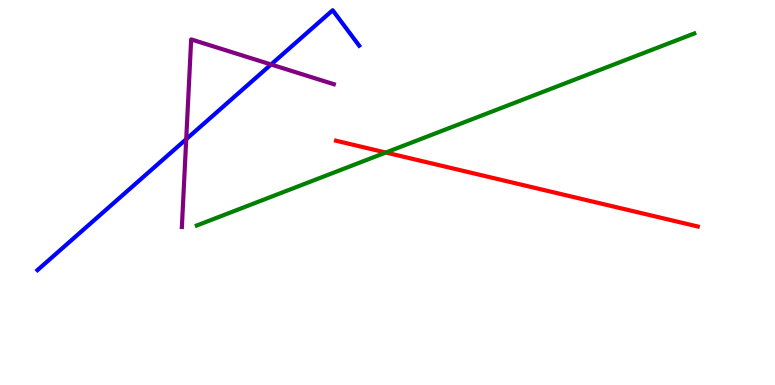[{'lines': ['blue', 'red'], 'intersections': []}, {'lines': ['green', 'red'], 'intersections': [{'x': 4.98, 'y': 6.04}]}, {'lines': ['purple', 'red'], 'intersections': []}, {'lines': ['blue', 'green'], 'intersections': []}, {'lines': ['blue', 'purple'], 'intersections': [{'x': 2.4, 'y': 6.39}, {'x': 3.5, 'y': 8.33}]}, {'lines': ['green', 'purple'], 'intersections': []}]